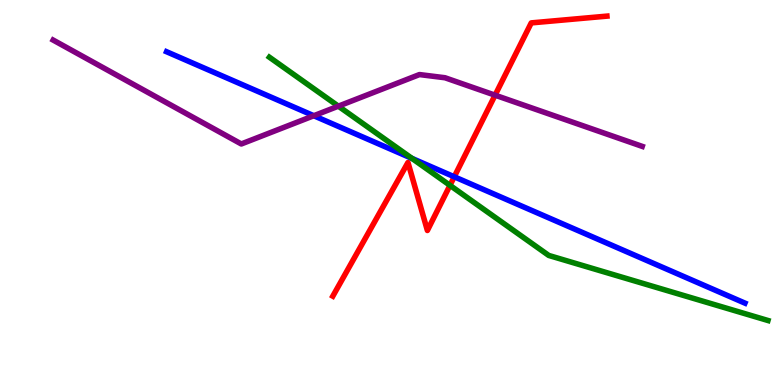[{'lines': ['blue', 'red'], 'intersections': [{'x': 5.86, 'y': 5.41}]}, {'lines': ['green', 'red'], 'intersections': [{'x': 5.81, 'y': 5.19}]}, {'lines': ['purple', 'red'], 'intersections': [{'x': 6.39, 'y': 7.53}]}, {'lines': ['blue', 'green'], 'intersections': [{'x': 5.32, 'y': 5.89}]}, {'lines': ['blue', 'purple'], 'intersections': [{'x': 4.05, 'y': 6.99}]}, {'lines': ['green', 'purple'], 'intersections': [{'x': 4.37, 'y': 7.24}]}]